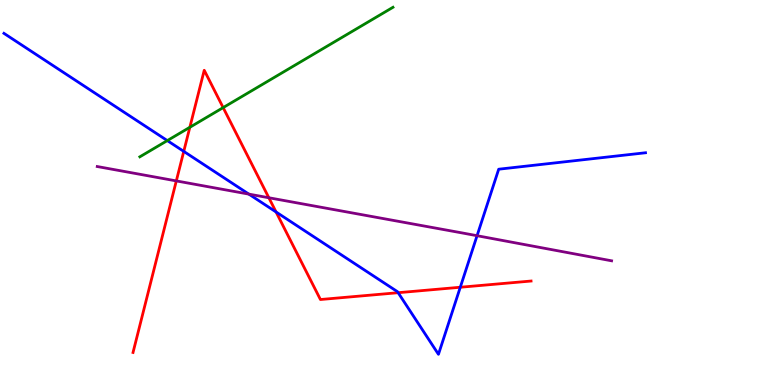[{'lines': ['blue', 'red'], 'intersections': [{'x': 2.37, 'y': 6.07}, {'x': 3.56, 'y': 4.49}, {'x': 5.14, 'y': 2.4}, {'x': 5.94, 'y': 2.54}]}, {'lines': ['green', 'red'], 'intersections': [{'x': 2.45, 'y': 6.69}, {'x': 2.88, 'y': 7.21}]}, {'lines': ['purple', 'red'], 'intersections': [{'x': 2.28, 'y': 5.3}, {'x': 3.47, 'y': 4.86}]}, {'lines': ['blue', 'green'], 'intersections': [{'x': 2.16, 'y': 6.35}]}, {'lines': ['blue', 'purple'], 'intersections': [{'x': 3.21, 'y': 4.96}, {'x': 6.16, 'y': 3.88}]}, {'lines': ['green', 'purple'], 'intersections': []}]